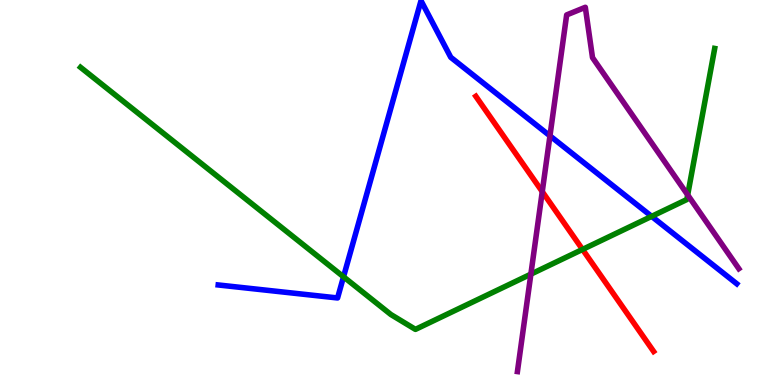[{'lines': ['blue', 'red'], 'intersections': []}, {'lines': ['green', 'red'], 'intersections': [{'x': 7.52, 'y': 3.52}]}, {'lines': ['purple', 'red'], 'intersections': [{'x': 7.0, 'y': 5.02}]}, {'lines': ['blue', 'green'], 'intersections': [{'x': 4.43, 'y': 2.81}, {'x': 8.41, 'y': 4.38}]}, {'lines': ['blue', 'purple'], 'intersections': [{'x': 7.1, 'y': 6.47}]}, {'lines': ['green', 'purple'], 'intersections': [{'x': 6.85, 'y': 2.88}, {'x': 8.87, 'y': 4.94}]}]